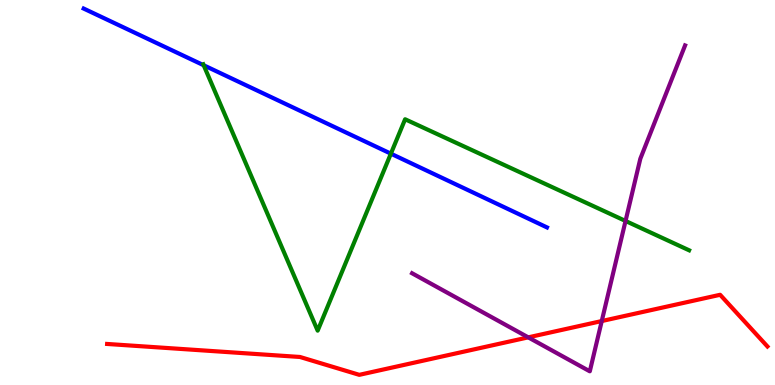[{'lines': ['blue', 'red'], 'intersections': []}, {'lines': ['green', 'red'], 'intersections': []}, {'lines': ['purple', 'red'], 'intersections': [{'x': 6.82, 'y': 1.24}, {'x': 7.76, 'y': 1.66}]}, {'lines': ['blue', 'green'], 'intersections': [{'x': 2.63, 'y': 8.31}, {'x': 5.04, 'y': 6.01}]}, {'lines': ['blue', 'purple'], 'intersections': []}, {'lines': ['green', 'purple'], 'intersections': [{'x': 8.07, 'y': 4.26}]}]